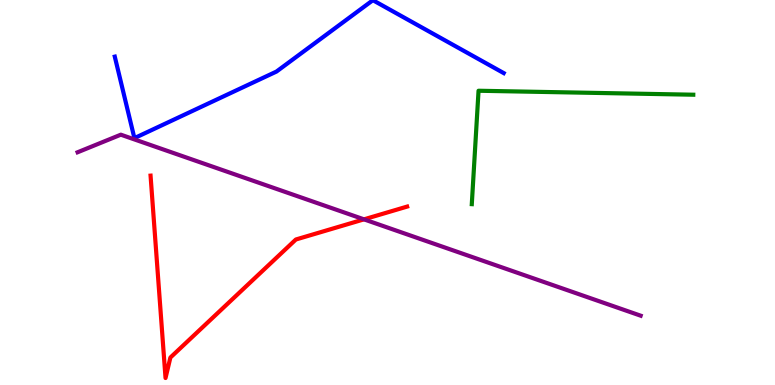[{'lines': ['blue', 'red'], 'intersections': []}, {'lines': ['green', 'red'], 'intersections': []}, {'lines': ['purple', 'red'], 'intersections': [{'x': 4.7, 'y': 4.3}]}, {'lines': ['blue', 'green'], 'intersections': []}, {'lines': ['blue', 'purple'], 'intersections': []}, {'lines': ['green', 'purple'], 'intersections': []}]